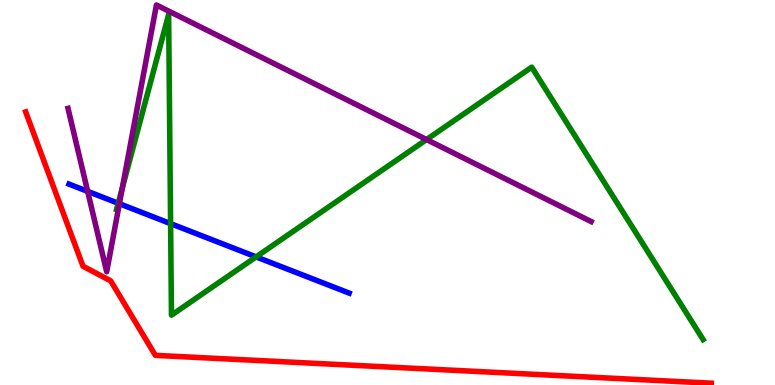[{'lines': ['blue', 'red'], 'intersections': []}, {'lines': ['green', 'red'], 'intersections': []}, {'lines': ['purple', 'red'], 'intersections': []}, {'lines': ['blue', 'green'], 'intersections': [{'x': 1.53, 'y': 4.72}, {'x': 2.2, 'y': 4.19}, {'x': 3.3, 'y': 3.33}]}, {'lines': ['blue', 'purple'], 'intersections': [{'x': 1.13, 'y': 5.03}, {'x': 1.54, 'y': 4.71}]}, {'lines': ['green', 'purple'], 'intersections': [{'x': 1.58, 'y': 5.12}, {'x': 5.5, 'y': 6.38}]}]